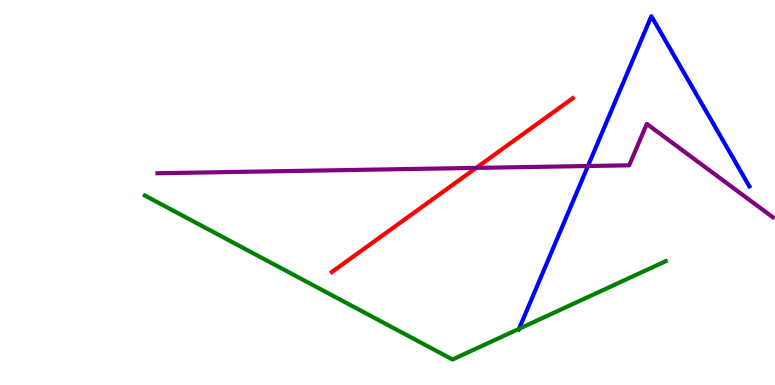[{'lines': ['blue', 'red'], 'intersections': []}, {'lines': ['green', 'red'], 'intersections': []}, {'lines': ['purple', 'red'], 'intersections': [{'x': 6.14, 'y': 5.64}]}, {'lines': ['blue', 'green'], 'intersections': [{'x': 6.7, 'y': 1.46}]}, {'lines': ['blue', 'purple'], 'intersections': [{'x': 7.59, 'y': 5.69}]}, {'lines': ['green', 'purple'], 'intersections': []}]